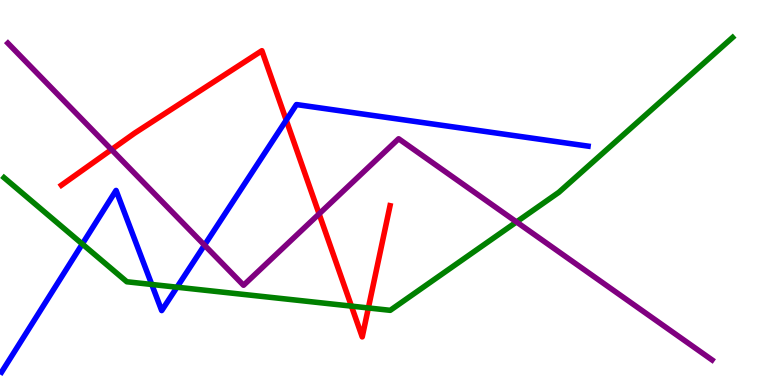[{'lines': ['blue', 'red'], 'intersections': [{'x': 3.69, 'y': 6.88}]}, {'lines': ['green', 'red'], 'intersections': [{'x': 4.53, 'y': 2.05}, {'x': 4.75, 'y': 2.0}]}, {'lines': ['purple', 'red'], 'intersections': [{'x': 1.44, 'y': 6.11}, {'x': 4.12, 'y': 4.44}]}, {'lines': ['blue', 'green'], 'intersections': [{'x': 1.06, 'y': 3.66}, {'x': 1.96, 'y': 2.61}, {'x': 2.28, 'y': 2.54}]}, {'lines': ['blue', 'purple'], 'intersections': [{'x': 2.64, 'y': 3.63}]}, {'lines': ['green', 'purple'], 'intersections': [{'x': 6.66, 'y': 4.24}]}]